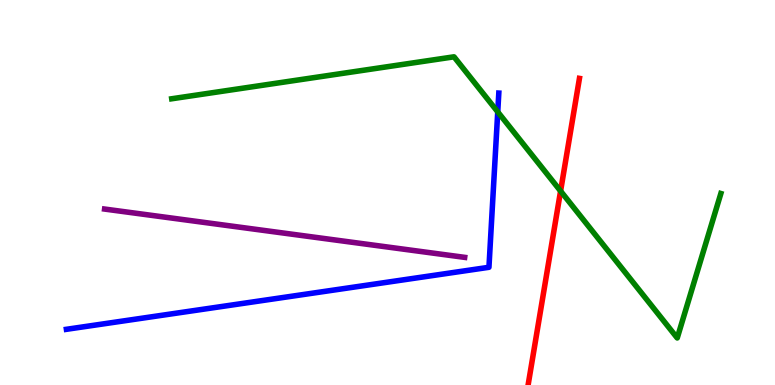[{'lines': ['blue', 'red'], 'intersections': []}, {'lines': ['green', 'red'], 'intersections': [{'x': 7.23, 'y': 5.04}]}, {'lines': ['purple', 'red'], 'intersections': []}, {'lines': ['blue', 'green'], 'intersections': [{'x': 6.42, 'y': 7.09}]}, {'lines': ['blue', 'purple'], 'intersections': []}, {'lines': ['green', 'purple'], 'intersections': []}]